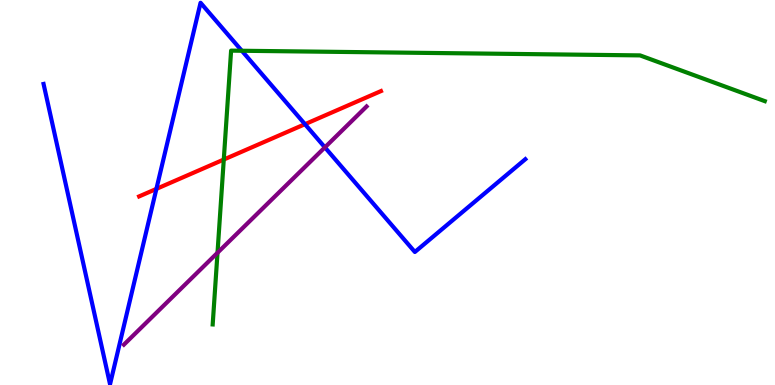[{'lines': ['blue', 'red'], 'intersections': [{'x': 2.02, 'y': 5.09}, {'x': 3.94, 'y': 6.77}]}, {'lines': ['green', 'red'], 'intersections': [{'x': 2.89, 'y': 5.86}]}, {'lines': ['purple', 'red'], 'intersections': []}, {'lines': ['blue', 'green'], 'intersections': [{'x': 3.12, 'y': 8.68}]}, {'lines': ['blue', 'purple'], 'intersections': [{'x': 4.19, 'y': 6.17}]}, {'lines': ['green', 'purple'], 'intersections': [{'x': 2.81, 'y': 3.43}]}]